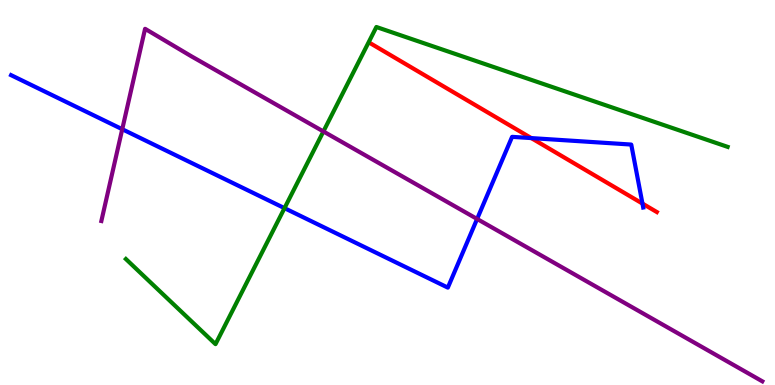[{'lines': ['blue', 'red'], 'intersections': [{'x': 6.86, 'y': 6.41}, {'x': 8.29, 'y': 4.71}]}, {'lines': ['green', 'red'], 'intersections': []}, {'lines': ['purple', 'red'], 'intersections': []}, {'lines': ['blue', 'green'], 'intersections': [{'x': 3.67, 'y': 4.59}]}, {'lines': ['blue', 'purple'], 'intersections': [{'x': 1.58, 'y': 6.64}, {'x': 6.16, 'y': 4.31}]}, {'lines': ['green', 'purple'], 'intersections': [{'x': 4.17, 'y': 6.59}]}]